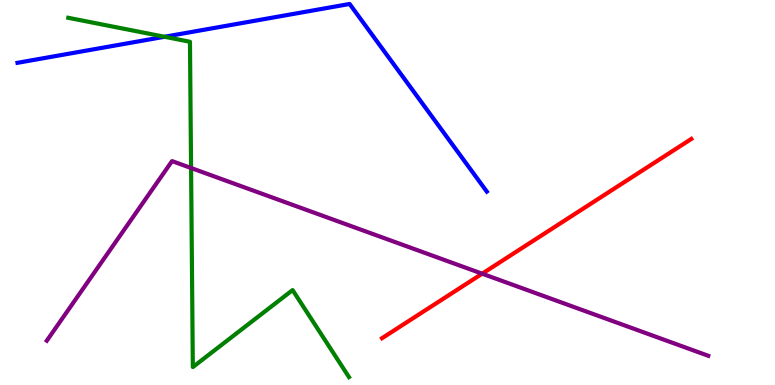[{'lines': ['blue', 'red'], 'intersections': []}, {'lines': ['green', 'red'], 'intersections': []}, {'lines': ['purple', 'red'], 'intersections': [{'x': 6.22, 'y': 2.89}]}, {'lines': ['blue', 'green'], 'intersections': [{'x': 2.12, 'y': 9.05}]}, {'lines': ['blue', 'purple'], 'intersections': []}, {'lines': ['green', 'purple'], 'intersections': [{'x': 2.47, 'y': 5.64}]}]